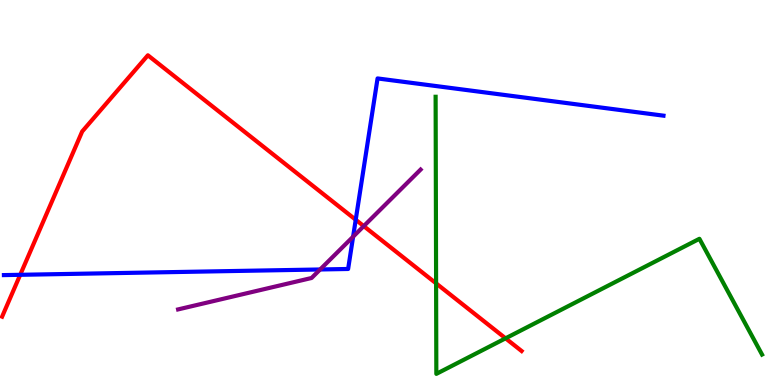[{'lines': ['blue', 'red'], 'intersections': [{'x': 0.261, 'y': 2.86}, {'x': 4.59, 'y': 4.29}]}, {'lines': ['green', 'red'], 'intersections': [{'x': 5.63, 'y': 2.64}, {'x': 6.52, 'y': 1.21}]}, {'lines': ['purple', 'red'], 'intersections': [{'x': 4.69, 'y': 4.13}]}, {'lines': ['blue', 'green'], 'intersections': []}, {'lines': ['blue', 'purple'], 'intersections': [{'x': 4.13, 'y': 3.0}, {'x': 4.56, 'y': 3.85}]}, {'lines': ['green', 'purple'], 'intersections': []}]